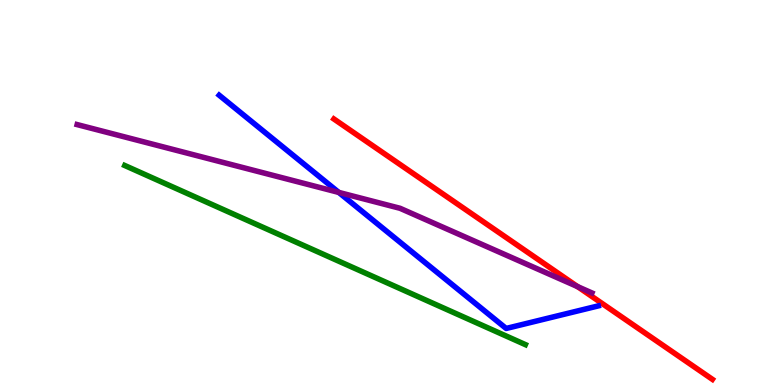[{'lines': ['blue', 'red'], 'intersections': []}, {'lines': ['green', 'red'], 'intersections': []}, {'lines': ['purple', 'red'], 'intersections': [{'x': 7.45, 'y': 2.55}]}, {'lines': ['blue', 'green'], 'intersections': []}, {'lines': ['blue', 'purple'], 'intersections': [{'x': 4.37, 'y': 5.0}]}, {'lines': ['green', 'purple'], 'intersections': []}]